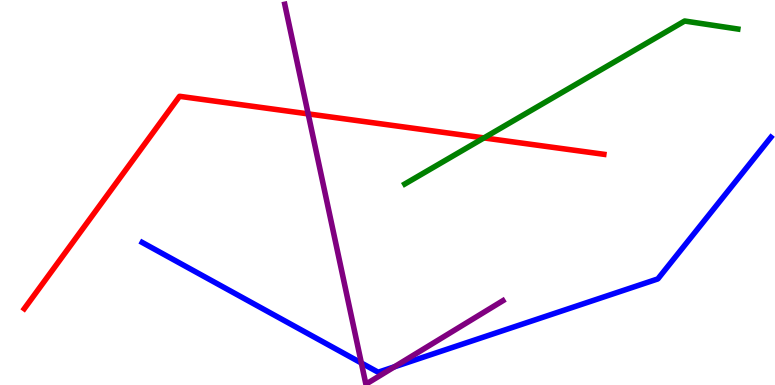[{'lines': ['blue', 'red'], 'intersections': []}, {'lines': ['green', 'red'], 'intersections': [{'x': 6.24, 'y': 6.42}]}, {'lines': ['purple', 'red'], 'intersections': [{'x': 3.98, 'y': 7.04}]}, {'lines': ['blue', 'green'], 'intersections': []}, {'lines': ['blue', 'purple'], 'intersections': [{'x': 4.66, 'y': 0.572}, {'x': 5.09, 'y': 0.472}]}, {'lines': ['green', 'purple'], 'intersections': []}]